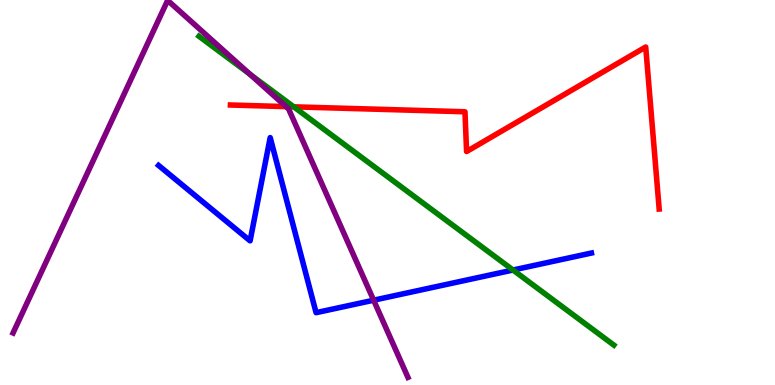[{'lines': ['blue', 'red'], 'intersections': []}, {'lines': ['green', 'red'], 'intersections': [{'x': 3.79, 'y': 7.23}]}, {'lines': ['purple', 'red'], 'intersections': [{'x': 3.69, 'y': 7.23}]}, {'lines': ['blue', 'green'], 'intersections': [{'x': 6.62, 'y': 2.99}]}, {'lines': ['blue', 'purple'], 'intersections': [{'x': 4.82, 'y': 2.2}]}, {'lines': ['green', 'purple'], 'intersections': [{'x': 3.22, 'y': 8.07}]}]